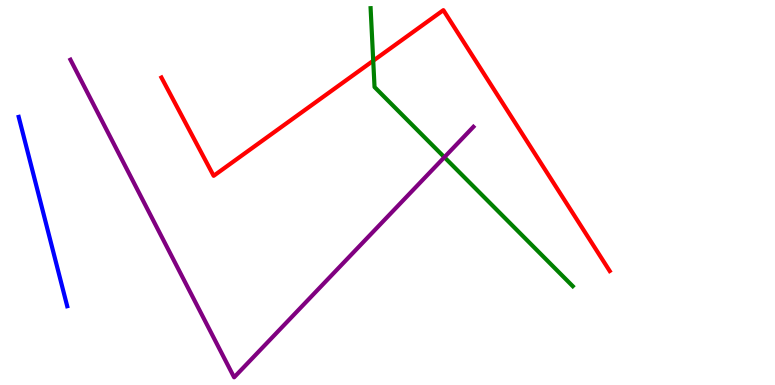[{'lines': ['blue', 'red'], 'intersections': []}, {'lines': ['green', 'red'], 'intersections': [{'x': 4.82, 'y': 8.42}]}, {'lines': ['purple', 'red'], 'intersections': []}, {'lines': ['blue', 'green'], 'intersections': []}, {'lines': ['blue', 'purple'], 'intersections': []}, {'lines': ['green', 'purple'], 'intersections': [{'x': 5.73, 'y': 5.92}]}]